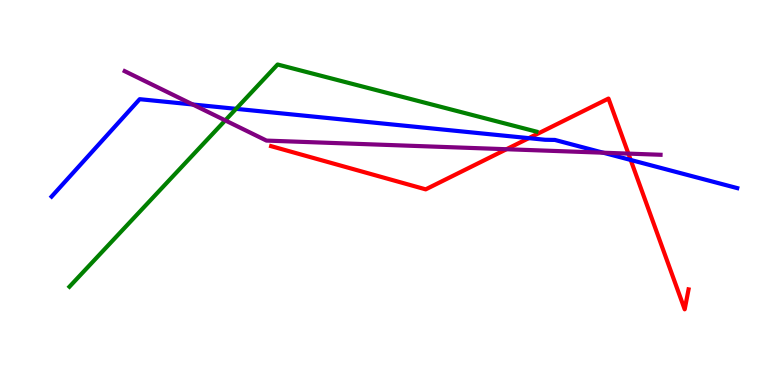[{'lines': ['blue', 'red'], 'intersections': [{'x': 6.82, 'y': 6.41}, {'x': 8.14, 'y': 5.85}]}, {'lines': ['green', 'red'], 'intersections': []}, {'lines': ['purple', 'red'], 'intersections': [{'x': 6.54, 'y': 6.12}, {'x': 8.11, 'y': 6.01}]}, {'lines': ['blue', 'green'], 'intersections': [{'x': 3.05, 'y': 7.17}]}, {'lines': ['blue', 'purple'], 'intersections': [{'x': 2.49, 'y': 7.29}, {'x': 7.78, 'y': 6.03}]}, {'lines': ['green', 'purple'], 'intersections': [{'x': 2.91, 'y': 6.87}]}]